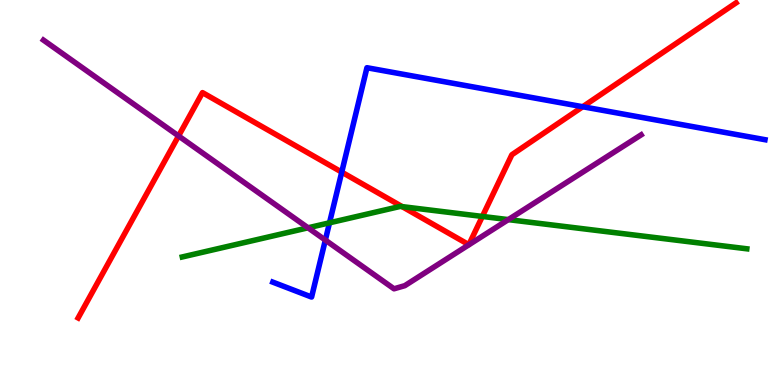[{'lines': ['blue', 'red'], 'intersections': [{'x': 4.41, 'y': 5.53}, {'x': 7.52, 'y': 7.23}]}, {'lines': ['green', 'red'], 'intersections': [{'x': 5.19, 'y': 4.63}, {'x': 6.22, 'y': 4.38}]}, {'lines': ['purple', 'red'], 'intersections': [{'x': 2.3, 'y': 6.47}]}, {'lines': ['blue', 'green'], 'intersections': [{'x': 4.25, 'y': 4.21}]}, {'lines': ['blue', 'purple'], 'intersections': [{'x': 4.2, 'y': 3.76}]}, {'lines': ['green', 'purple'], 'intersections': [{'x': 3.97, 'y': 4.08}, {'x': 6.56, 'y': 4.3}]}]